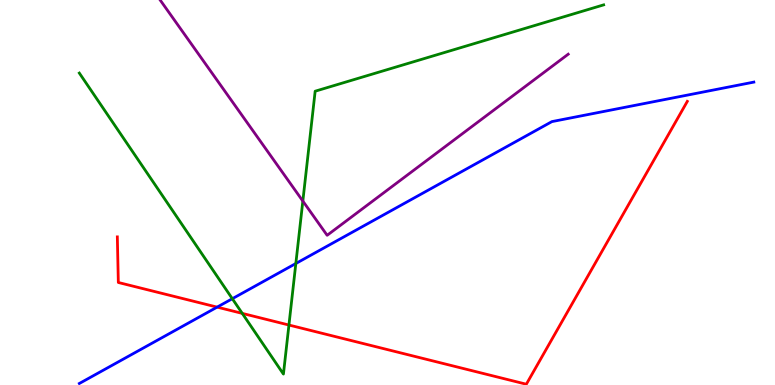[{'lines': ['blue', 'red'], 'intersections': [{'x': 2.8, 'y': 2.02}]}, {'lines': ['green', 'red'], 'intersections': [{'x': 3.13, 'y': 1.86}, {'x': 3.73, 'y': 1.56}]}, {'lines': ['purple', 'red'], 'intersections': []}, {'lines': ['blue', 'green'], 'intersections': [{'x': 3.0, 'y': 2.24}, {'x': 3.82, 'y': 3.16}]}, {'lines': ['blue', 'purple'], 'intersections': []}, {'lines': ['green', 'purple'], 'intersections': [{'x': 3.91, 'y': 4.78}]}]